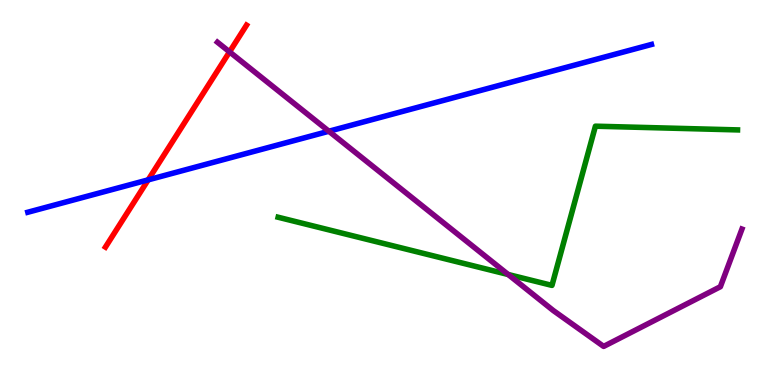[{'lines': ['blue', 'red'], 'intersections': [{'x': 1.91, 'y': 5.33}]}, {'lines': ['green', 'red'], 'intersections': []}, {'lines': ['purple', 'red'], 'intersections': [{'x': 2.96, 'y': 8.65}]}, {'lines': ['blue', 'green'], 'intersections': []}, {'lines': ['blue', 'purple'], 'intersections': [{'x': 4.24, 'y': 6.59}]}, {'lines': ['green', 'purple'], 'intersections': [{'x': 6.56, 'y': 2.87}]}]